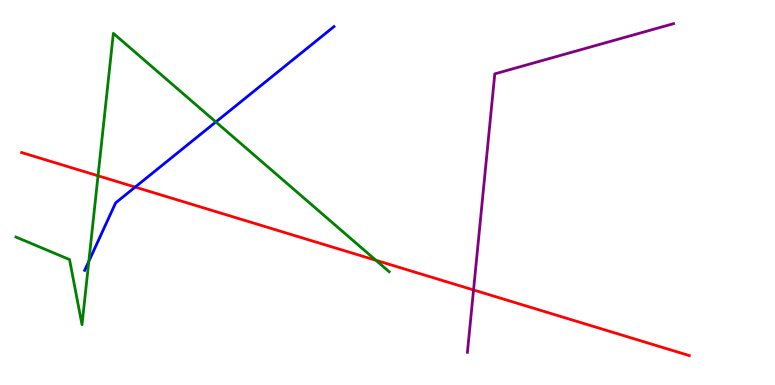[{'lines': ['blue', 'red'], 'intersections': [{'x': 1.74, 'y': 5.14}]}, {'lines': ['green', 'red'], 'intersections': [{'x': 1.26, 'y': 5.43}, {'x': 4.85, 'y': 3.24}]}, {'lines': ['purple', 'red'], 'intersections': [{'x': 6.11, 'y': 2.47}]}, {'lines': ['blue', 'green'], 'intersections': [{'x': 1.15, 'y': 3.21}, {'x': 2.79, 'y': 6.83}]}, {'lines': ['blue', 'purple'], 'intersections': []}, {'lines': ['green', 'purple'], 'intersections': []}]